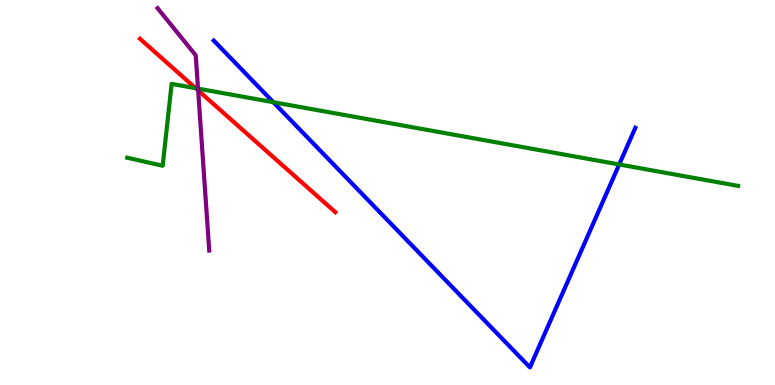[{'lines': ['blue', 'red'], 'intersections': []}, {'lines': ['green', 'red'], 'intersections': [{'x': 2.52, 'y': 7.71}]}, {'lines': ['purple', 'red'], 'intersections': [{'x': 2.56, 'y': 7.65}]}, {'lines': ['blue', 'green'], 'intersections': [{'x': 3.53, 'y': 7.35}, {'x': 7.99, 'y': 5.73}]}, {'lines': ['blue', 'purple'], 'intersections': []}, {'lines': ['green', 'purple'], 'intersections': [{'x': 2.56, 'y': 7.7}]}]